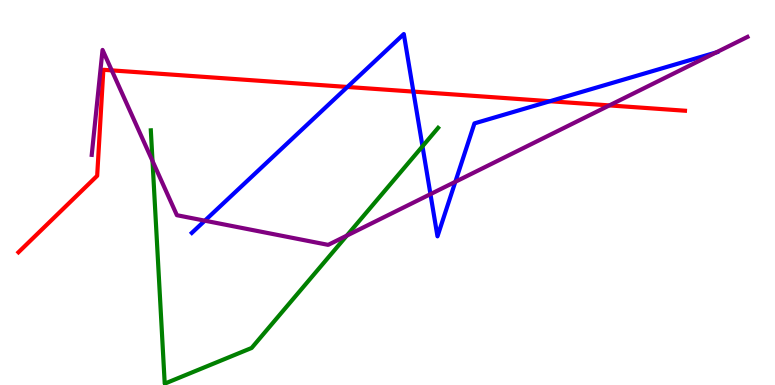[{'lines': ['blue', 'red'], 'intersections': [{'x': 4.48, 'y': 7.74}, {'x': 5.33, 'y': 7.62}, {'x': 7.1, 'y': 7.37}]}, {'lines': ['green', 'red'], 'intersections': []}, {'lines': ['purple', 'red'], 'intersections': [{'x': 1.44, 'y': 8.17}, {'x': 7.86, 'y': 7.26}]}, {'lines': ['blue', 'green'], 'intersections': [{'x': 5.45, 'y': 6.2}]}, {'lines': ['blue', 'purple'], 'intersections': [{'x': 2.64, 'y': 4.27}, {'x': 5.55, 'y': 4.96}, {'x': 5.88, 'y': 5.28}, {'x': 9.24, 'y': 8.64}]}, {'lines': ['green', 'purple'], 'intersections': [{'x': 1.97, 'y': 5.82}, {'x': 4.47, 'y': 3.88}]}]